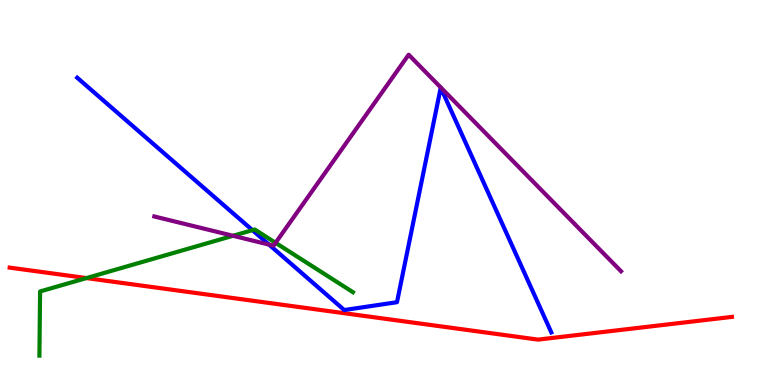[{'lines': ['blue', 'red'], 'intersections': []}, {'lines': ['green', 'red'], 'intersections': [{'x': 1.12, 'y': 2.78}]}, {'lines': ['purple', 'red'], 'intersections': []}, {'lines': ['blue', 'green'], 'intersections': [{'x': 3.26, 'y': 4.02}]}, {'lines': ['blue', 'purple'], 'intersections': [{'x': 3.47, 'y': 3.65}]}, {'lines': ['green', 'purple'], 'intersections': [{'x': 3.01, 'y': 3.88}, {'x': 3.56, 'y': 3.69}]}]